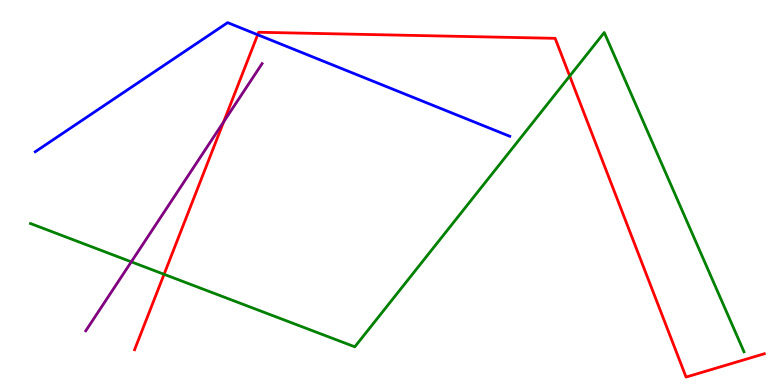[{'lines': ['blue', 'red'], 'intersections': [{'x': 3.33, 'y': 9.1}]}, {'lines': ['green', 'red'], 'intersections': [{'x': 2.12, 'y': 2.88}, {'x': 7.35, 'y': 8.02}]}, {'lines': ['purple', 'red'], 'intersections': [{'x': 2.89, 'y': 6.83}]}, {'lines': ['blue', 'green'], 'intersections': []}, {'lines': ['blue', 'purple'], 'intersections': []}, {'lines': ['green', 'purple'], 'intersections': [{'x': 1.69, 'y': 3.2}]}]